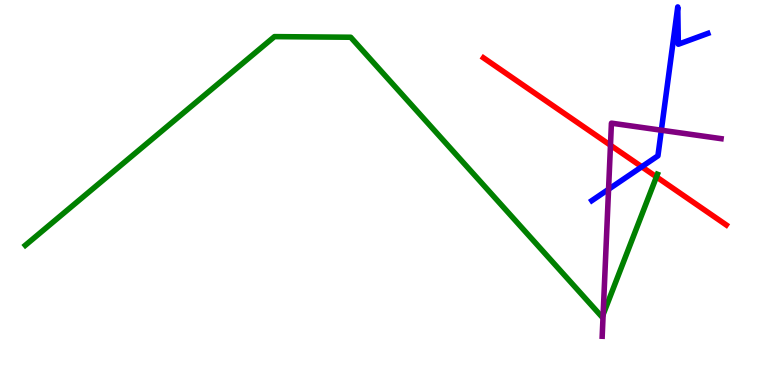[{'lines': ['blue', 'red'], 'intersections': [{'x': 8.28, 'y': 5.67}]}, {'lines': ['green', 'red'], 'intersections': [{'x': 8.47, 'y': 5.41}]}, {'lines': ['purple', 'red'], 'intersections': [{'x': 7.88, 'y': 6.23}]}, {'lines': ['blue', 'green'], 'intersections': []}, {'lines': ['blue', 'purple'], 'intersections': [{'x': 7.85, 'y': 5.08}, {'x': 8.53, 'y': 6.62}]}, {'lines': ['green', 'purple'], 'intersections': [{'x': 7.78, 'y': 1.83}]}]